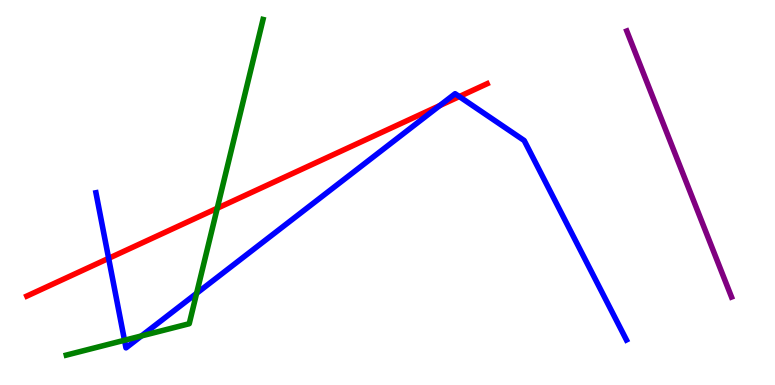[{'lines': ['blue', 'red'], 'intersections': [{'x': 1.4, 'y': 3.29}, {'x': 5.67, 'y': 7.26}, {'x': 5.93, 'y': 7.49}]}, {'lines': ['green', 'red'], 'intersections': [{'x': 2.8, 'y': 4.59}]}, {'lines': ['purple', 'red'], 'intersections': []}, {'lines': ['blue', 'green'], 'intersections': [{'x': 1.61, 'y': 1.16}, {'x': 1.82, 'y': 1.27}, {'x': 2.54, 'y': 2.38}]}, {'lines': ['blue', 'purple'], 'intersections': []}, {'lines': ['green', 'purple'], 'intersections': []}]